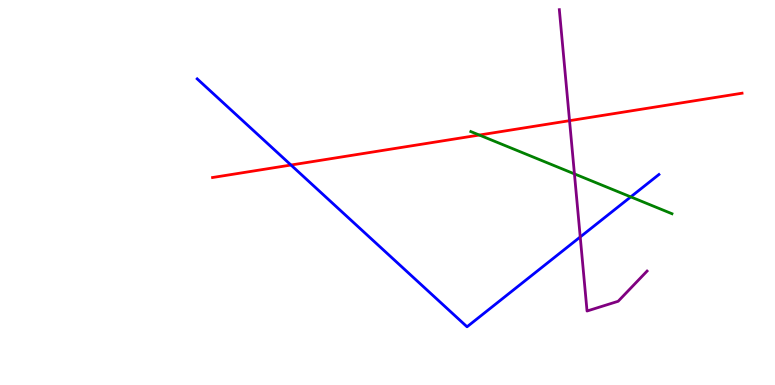[{'lines': ['blue', 'red'], 'intersections': [{'x': 3.75, 'y': 5.71}]}, {'lines': ['green', 'red'], 'intersections': [{'x': 6.18, 'y': 6.49}]}, {'lines': ['purple', 'red'], 'intersections': [{'x': 7.35, 'y': 6.87}]}, {'lines': ['blue', 'green'], 'intersections': [{'x': 8.14, 'y': 4.89}]}, {'lines': ['blue', 'purple'], 'intersections': [{'x': 7.49, 'y': 3.85}]}, {'lines': ['green', 'purple'], 'intersections': [{'x': 7.41, 'y': 5.48}]}]